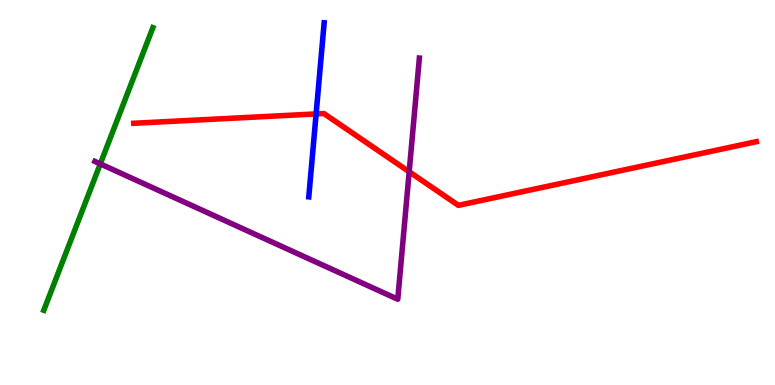[{'lines': ['blue', 'red'], 'intersections': [{'x': 4.08, 'y': 7.04}]}, {'lines': ['green', 'red'], 'intersections': []}, {'lines': ['purple', 'red'], 'intersections': [{'x': 5.28, 'y': 5.54}]}, {'lines': ['blue', 'green'], 'intersections': []}, {'lines': ['blue', 'purple'], 'intersections': []}, {'lines': ['green', 'purple'], 'intersections': [{'x': 1.29, 'y': 5.74}]}]